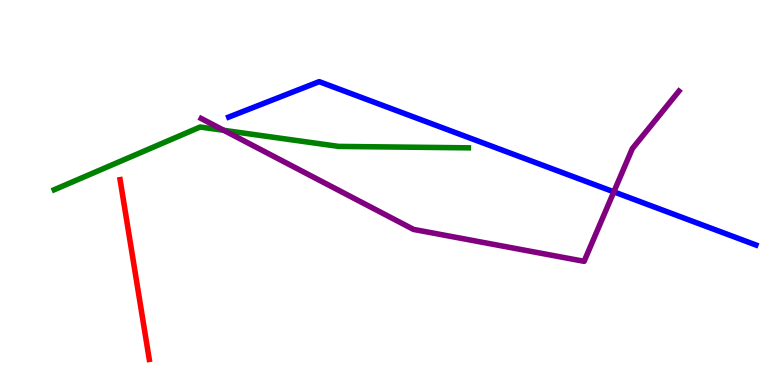[{'lines': ['blue', 'red'], 'intersections': []}, {'lines': ['green', 'red'], 'intersections': []}, {'lines': ['purple', 'red'], 'intersections': []}, {'lines': ['blue', 'green'], 'intersections': []}, {'lines': ['blue', 'purple'], 'intersections': [{'x': 7.92, 'y': 5.02}]}, {'lines': ['green', 'purple'], 'intersections': [{'x': 2.89, 'y': 6.62}]}]